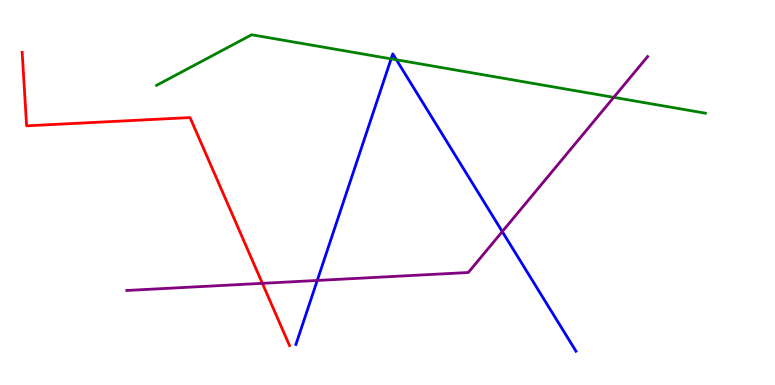[{'lines': ['blue', 'red'], 'intersections': []}, {'lines': ['green', 'red'], 'intersections': []}, {'lines': ['purple', 'red'], 'intersections': [{'x': 3.39, 'y': 2.64}]}, {'lines': ['blue', 'green'], 'intersections': [{'x': 5.05, 'y': 8.47}, {'x': 5.11, 'y': 8.45}]}, {'lines': ['blue', 'purple'], 'intersections': [{'x': 4.09, 'y': 2.72}, {'x': 6.48, 'y': 3.98}]}, {'lines': ['green', 'purple'], 'intersections': [{'x': 7.92, 'y': 7.47}]}]